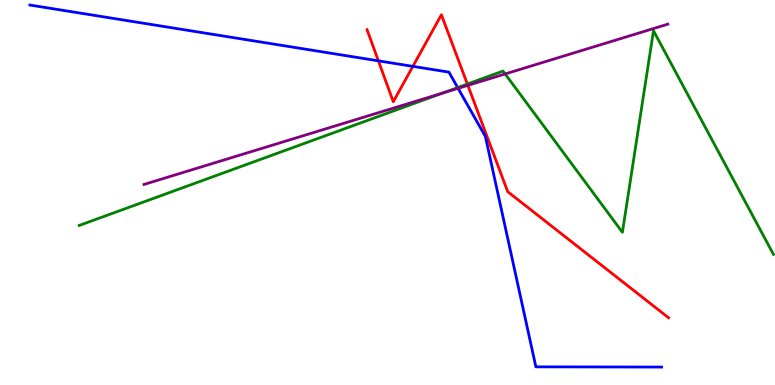[{'lines': ['blue', 'red'], 'intersections': [{'x': 4.88, 'y': 8.42}, {'x': 5.33, 'y': 8.28}]}, {'lines': ['green', 'red'], 'intersections': [{'x': 6.03, 'y': 7.82}]}, {'lines': ['purple', 'red'], 'intersections': [{'x': 6.04, 'y': 7.78}]}, {'lines': ['blue', 'green'], 'intersections': [{'x': 5.91, 'y': 7.73}]}, {'lines': ['blue', 'purple'], 'intersections': [{'x': 5.91, 'y': 7.71}]}, {'lines': ['green', 'purple'], 'intersections': [{'x': 5.7, 'y': 7.58}, {'x': 6.52, 'y': 8.08}]}]